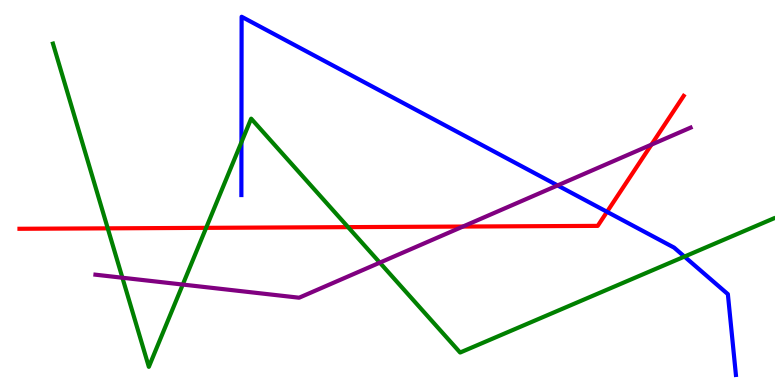[{'lines': ['blue', 'red'], 'intersections': [{'x': 7.83, 'y': 4.5}]}, {'lines': ['green', 'red'], 'intersections': [{'x': 1.39, 'y': 4.07}, {'x': 2.66, 'y': 4.08}, {'x': 4.49, 'y': 4.1}]}, {'lines': ['purple', 'red'], 'intersections': [{'x': 5.97, 'y': 4.12}, {'x': 8.41, 'y': 6.24}]}, {'lines': ['blue', 'green'], 'intersections': [{'x': 3.12, 'y': 6.31}, {'x': 8.83, 'y': 3.34}]}, {'lines': ['blue', 'purple'], 'intersections': [{'x': 7.19, 'y': 5.18}]}, {'lines': ['green', 'purple'], 'intersections': [{'x': 1.58, 'y': 2.79}, {'x': 2.36, 'y': 2.61}, {'x': 4.9, 'y': 3.18}]}]